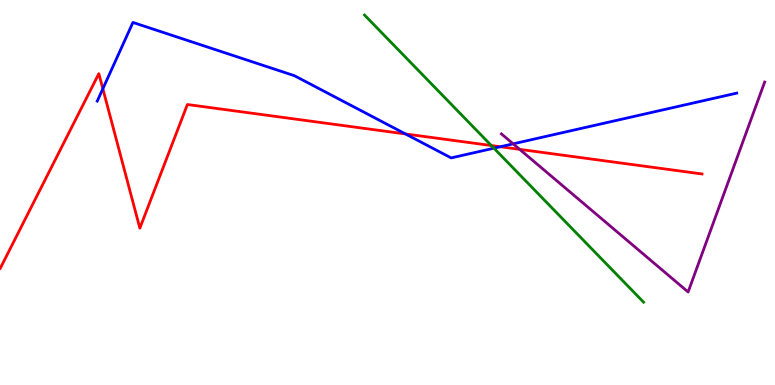[{'lines': ['blue', 'red'], 'intersections': [{'x': 1.33, 'y': 7.69}, {'x': 5.23, 'y': 6.52}, {'x': 6.46, 'y': 6.19}]}, {'lines': ['green', 'red'], 'intersections': [{'x': 6.34, 'y': 6.22}]}, {'lines': ['purple', 'red'], 'intersections': [{'x': 6.71, 'y': 6.12}]}, {'lines': ['blue', 'green'], 'intersections': [{'x': 6.37, 'y': 6.15}]}, {'lines': ['blue', 'purple'], 'intersections': [{'x': 6.62, 'y': 6.26}]}, {'lines': ['green', 'purple'], 'intersections': []}]